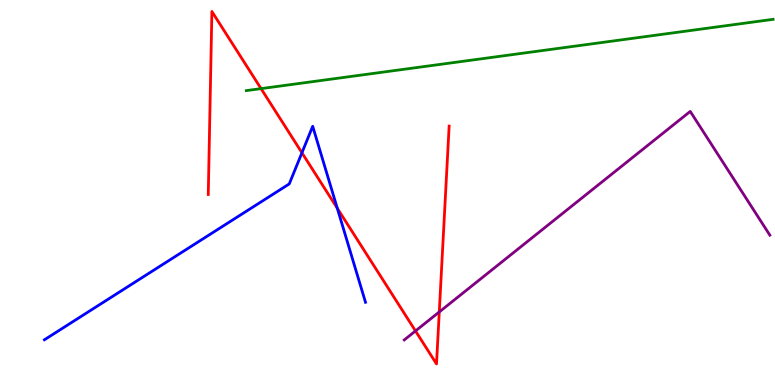[{'lines': ['blue', 'red'], 'intersections': [{'x': 3.9, 'y': 6.03}, {'x': 4.35, 'y': 4.59}]}, {'lines': ['green', 'red'], 'intersections': [{'x': 3.37, 'y': 7.7}]}, {'lines': ['purple', 'red'], 'intersections': [{'x': 5.36, 'y': 1.4}, {'x': 5.67, 'y': 1.9}]}, {'lines': ['blue', 'green'], 'intersections': []}, {'lines': ['blue', 'purple'], 'intersections': []}, {'lines': ['green', 'purple'], 'intersections': []}]